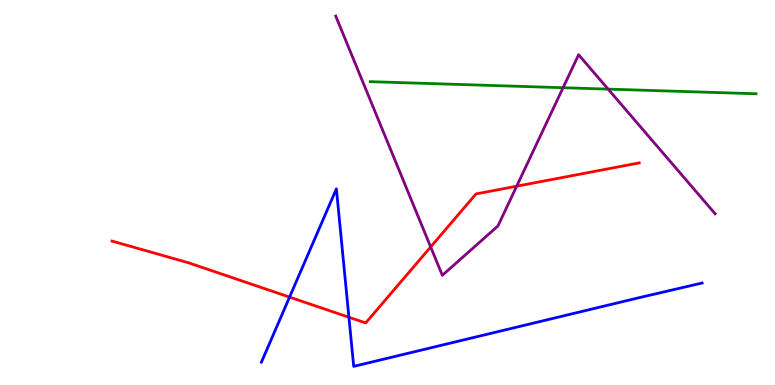[{'lines': ['blue', 'red'], 'intersections': [{'x': 3.74, 'y': 2.28}, {'x': 4.5, 'y': 1.76}]}, {'lines': ['green', 'red'], 'intersections': []}, {'lines': ['purple', 'red'], 'intersections': [{'x': 5.56, 'y': 3.59}, {'x': 6.67, 'y': 5.16}]}, {'lines': ['blue', 'green'], 'intersections': []}, {'lines': ['blue', 'purple'], 'intersections': []}, {'lines': ['green', 'purple'], 'intersections': [{'x': 7.27, 'y': 7.72}, {'x': 7.85, 'y': 7.68}]}]